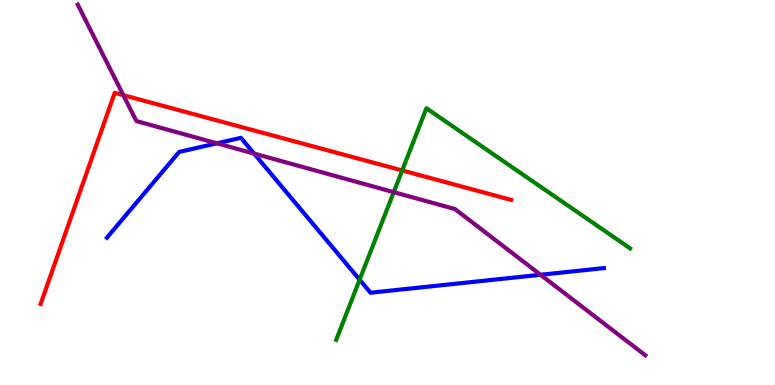[{'lines': ['blue', 'red'], 'intersections': []}, {'lines': ['green', 'red'], 'intersections': [{'x': 5.19, 'y': 5.57}]}, {'lines': ['purple', 'red'], 'intersections': [{'x': 1.59, 'y': 7.53}]}, {'lines': ['blue', 'green'], 'intersections': [{'x': 4.64, 'y': 2.73}]}, {'lines': ['blue', 'purple'], 'intersections': [{'x': 2.8, 'y': 6.28}, {'x': 3.28, 'y': 6.01}, {'x': 6.97, 'y': 2.86}]}, {'lines': ['green', 'purple'], 'intersections': [{'x': 5.08, 'y': 5.01}]}]